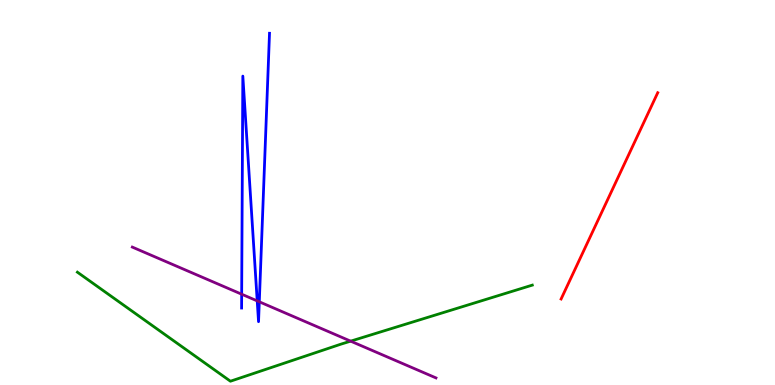[{'lines': ['blue', 'red'], 'intersections': []}, {'lines': ['green', 'red'], 'intersections': []}, {'lines': ['purple', 'red'], 'intersections': []}, {'lines': ['blue', 'green'], 'intersections': []}, {'lines': ['blue', 'purple'], 'intersections': [{'x': 3.12, 'y': 2.36}, {'x': 3.32, 'y': 2.18}, {'x': 3.35, 'y': 2.16}]}, {'lines': ['green', 'purple'], 'intersections': [{'x': 4.52, 'y': 1.14}]}]